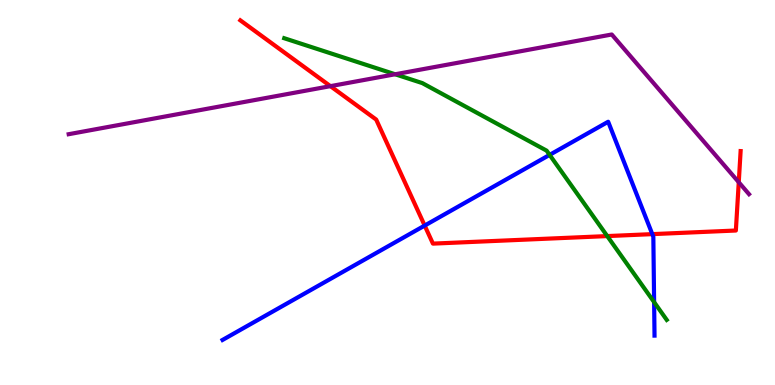[{'lines': ['blue', 'red'], 'intersections': [{'x': 5.48, 'y': 4.14}, {'x': 8.42, 'y': 3.92}]}, {'lines': ['green', 'red'], 'intersections': [{'x': 7.84, 'y': 3.87}]}, {'lines': ['purple', 'red'], 'intersections': [{'x': 4.26, 'y': 7.76}, {'x': 9.53, 'y': 5.27}]}, {'lines': ['blue', 'green'], 'intersections': [{'x': 7.09, 'y': 5.98}, {'x': 8.44, 'y': 2.15}]}, {'lines': ['blue', 'purple'], 'intersections': []}, {'lines': ['green', 'purple'], 'intersections': [{'x': 5.1, 'y': 8.07}]}]